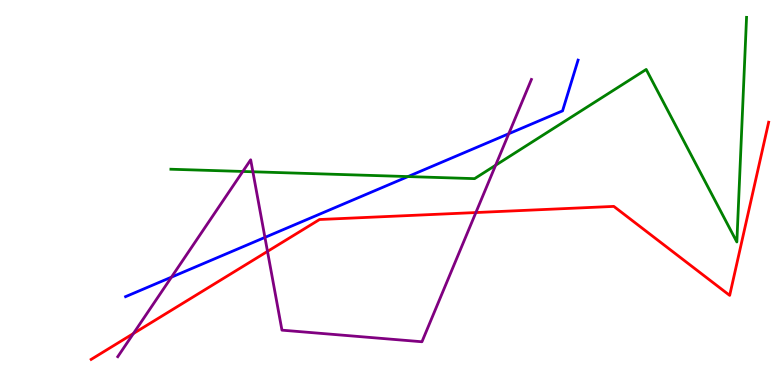[{'lines': ['blue', 'red'], 'intersections': []}, {'lines': ['green', 'red'], 'intersections': []}, {'lines': ['purple', 'red'], 'intersections': [{'x': 1.72, 'y': 1.34}, {'x': 3.45, 'y': 3.47}, {'x': 6.14, 'y': 4.48}]}, {'lines': ['blue', 'green'], 'intersections': [{'x': 5.26, 'y': 5.41}]}, {'lines': ['blue', 'purple'], 'intersections': [{'x': 2.21, 'y': 2.8}, {'x': 3.42, 'y': 3.83}, {'x': 6.56, 'y': 6.53}]}, {'lines': ['green', 'purple'], 'intersections': [{'x': 3.13, 'y': 5.55}, {'x': 3.26, 'y': 5.54}, {'x': 6.39, 'y': 5.71}]}]